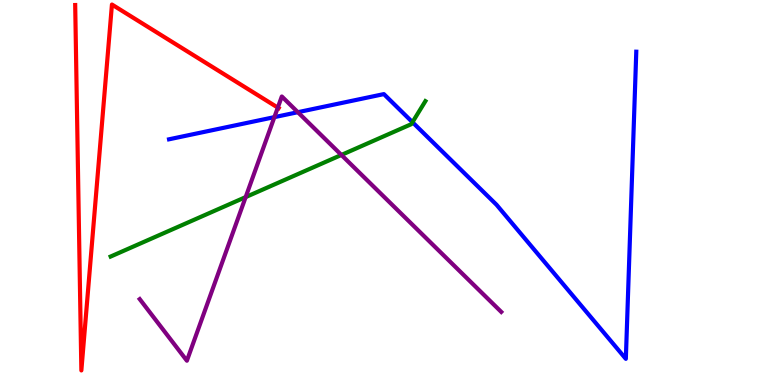[{'lines': ['blue', 'red'], 'intersections': []}, {'lines': ['green', 'red'], 'intersections': []}, {'lines': ['purple', 'red'], 'intersections': [{'x': 3.58, 'y': 7.21}]}, {'lines': ['blue', 'green'], 'intersections': [{'x': 5.32, 'y': 6.83}]}, {'lines': ['blue', 'purple'], 'intersections': [{'x': 3.54, 'y': 6.96}, {'x': 3.84, 'y': 7.09}]}, {'lines': ['green', 'purple'], 'intersections': [{'x': 3.17, 'y': 4.88}, {'x': 4.41, 'y': 5.98}]}]